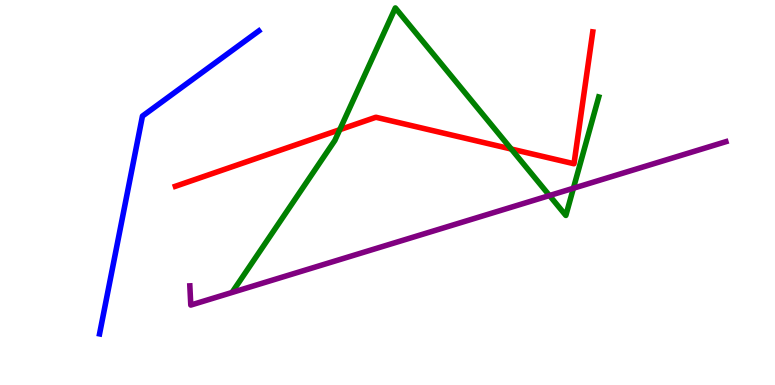[{'lines': ['blue', 'red'], 'intersections': []}, {'lines': ['green', 'red'], 'intersections': [{'x': 4.38, 'y': 6.63}, {'x': 6.6, 'y': 6.13}]}, {'lines': ['purple', 'red'], 'intersections': []}, {'lines': ['blue', 'green'], 'intersections': []}, {'lines': ['blue', 'purple'], 'intersections': []}, {'lines': ['green', 'purple'], 'intersections': [{'x': 7.09, 'y': 4.92}, {'x': 7.4, 'y': 5.11}]}]